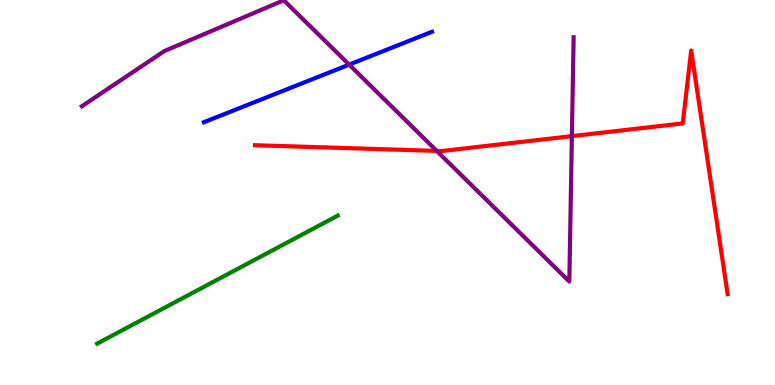[{'lines': ['blue', 'red'], 'intersections': []}, {'lines': ['green', 'red'], 'intersections': []}, {'lines': ['purple', 'red'], 'intersections': [{'x': 5.64, 'y': 6.08}, {'x': 7.38, 'y': 6.46}]}, {'lines': ['blue', 'green'], 'intersections': []}, {'lines': ['blue', 'purple'], 'intersections': [{'x': 4.51, 'y': 8.32}]}, {'lines': ['green', 'purple'], 'intersections': []}]